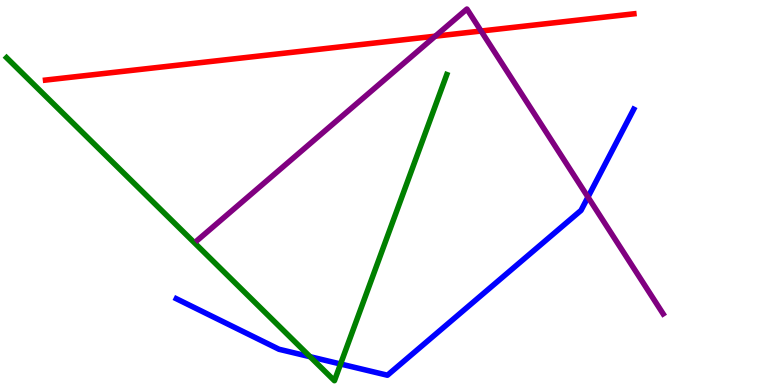[{'lines': ['blue', 'red'], 'intersections': []}, {'lines': ['green', 'red'], 'intersections': []}, {'lines': ['purple', 'red'], 'intersections': [{'x': 5.62, 'y': 9.06}, {'x': 6.21, 'y': 9.19}]}, {'lines': ['blue', 'green'], 'intersections': [{'x': 4.0, 'y': 0.735}, {'x': 4.39, 'y': 0.545}]}, {'lines': ['blue', 'purple'], 'intersections': [{'x': 7.59, 'y': 4.88}]}, {'lines': ['green', 'purple'], 'intersections': []}]